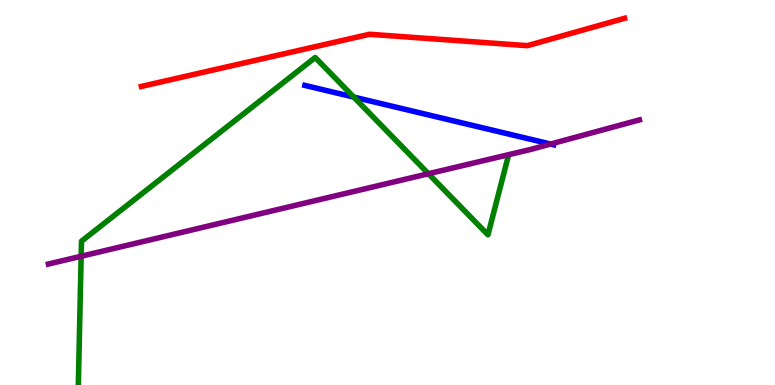[{'lines': ['blue', 'red'], 'intersections': []}, {'lines': ['green', 'red'], 'intersections': []}, {'lines': ['purple', 'red'], 'intersections': []}, {'lines': ['blue', 'green'], 'intersections': [{'x': 4.56, 'y': 7.48}]}, {'lines': ['blue', 'purple'], 'intersections': [{'x': 7.1, 'y': 6.26}]}, {'lines': ['green', 'purple'], 'intersections': [{'x': 1.05, 'y': 3.34}, {'x': 5.53, 'y': 5.49}]}]